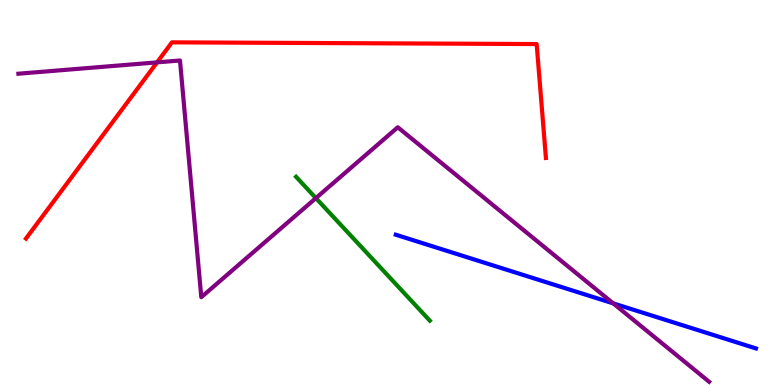[{'lines': ['blue', 'red'], 'intersections': []}, {'lines': ['green', 'red'], 'intersections': []}, {'lines': ['purple', 'red'], 'intersections': [{'x': 2.03, 'y': 8.38}]}, {'lines': ['blue', 'green'], 'intersections': []}, {'lines': ['blue', 'purple'], 'intersections': [{'x': 7.91, 'y': 2.12}]}, {'lines': ['green', 'purple'], 'intersections': [{'x': 4.08, 'y': 4.85}]}]